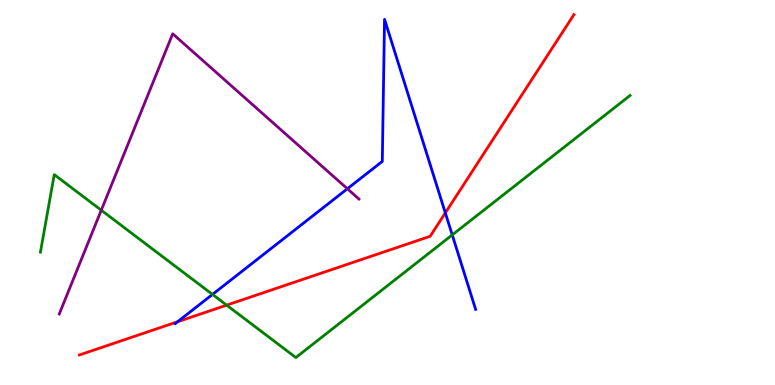[{'lines': ['blue', 'red'], 'intersections': [{'x': 2.29, 'y': 1.64}, {'x': 5.75, 'y': 4.47}]}, {'lines': ['green', 'red'], 'intersections': [{'x': 2.92, 'y': 2.07}]}, {'lines': ['purple', 'red'], 'intersections': []}, {'lines': ['blue', 'green'], 'intersections': [{'x': 2.74, 'y': 2.35}, {'x': 5.84, 'y': 3.9}]}, {'lines': ['blue', 'purple'], 'intersections': [{'x': 4.48, 'y': 5.1}]}, {'lines': ['green', 'purple'], 'intersections': [{'x': 1.31, 'y': 4.54}]}]